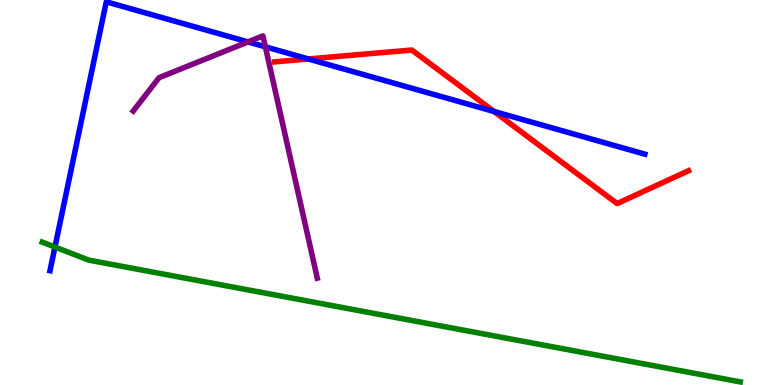[{'lines': ['blue', 'red'], 'intersections': [{'x': 3.98, 'y': 8.47}, {'x': 6.37, 'y': 7.1}]}, {'lines': ['green', 'red'], 'intersections': []}, {'lines': ['purple', 'red'], 'intersections': []}, {'lines': ['blue', 'green'], 'intersections': [{'x': 0.709, 'y': 3.58}]}, {'lines': ['blue', 'purple'], 'intersections': [{'x': 3.2, 'y': 8.91}, {'x': 3.42, 'y': 8.78}]}, {'lines': ['green', 'purple'], 'intersections': []}]